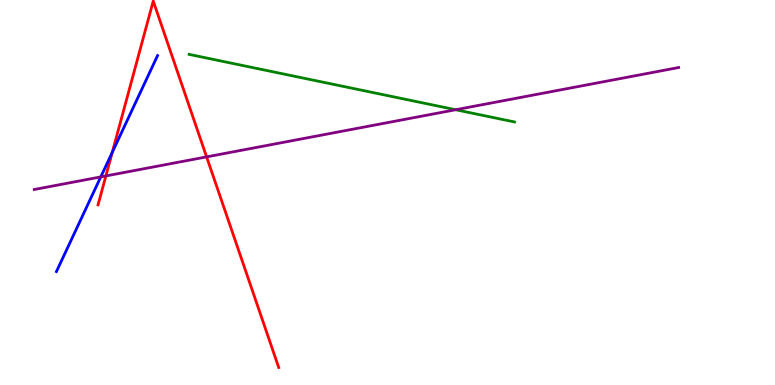[{'lines': ['blue', 'red'], 'intersections': [{'x': 1.45, 'y': 6.04}]}, {'lines': ['green', 'red'], 'intersections': []}, {'lines': ['purple', 'red'], 'intersections': [{'x': 1.37, 'y': 5.43}, {'x': 2.67, 'y': 5.93}]}, {'lines': ['blue', 'green'], 'intersections': []}, {'lines': ['blue', 'purple'], 'intersections': [{'x': 1.3, 'y': 5.4}]}, {'lines': ['green', 'purple'], 'intersections': [{'x': 5.88, 'y': 7.15}]}]